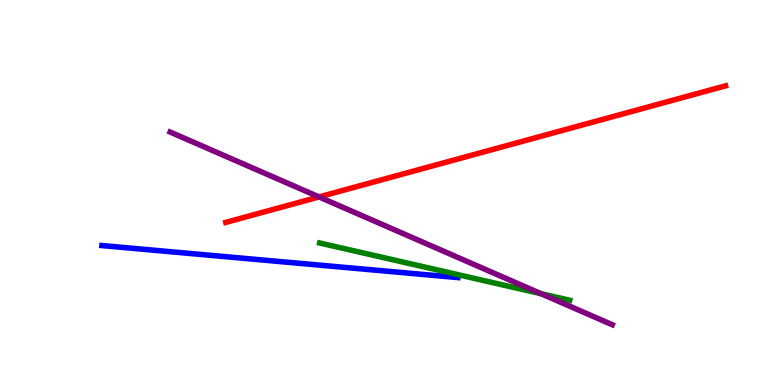[{'lines': ['blue', 'red'], 'intersections': []}, {'lines': ['green', 'red'], 'intersections': []}, {'lines': ['purple', 'red'], 'intersections': [{'x': 4.12, 'y': 4.89}]}, {'lines': ['blue', 'green'], 'intersections': []}, {'lines': ['blue', 'purple'], 'intersections': []}, {'lines': ['green', 'purple'], 'intersections': [{'x': 6.98, 'y': 2.37}]}]